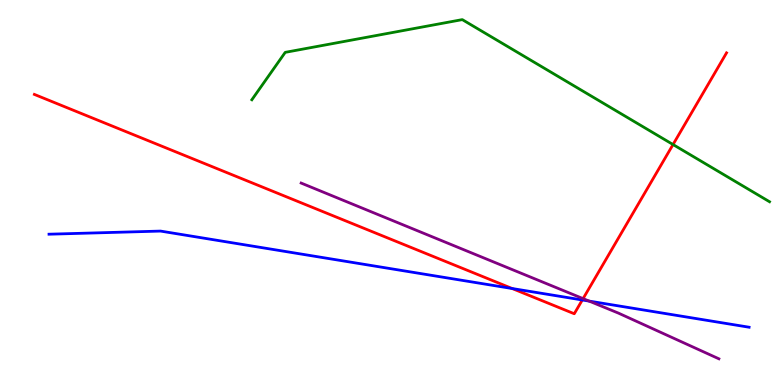[{'lines': ['blue', 'red'], 'intersections': [{'x': 6.61, 'y': 2.51}, {'x': 7.51, 'y': 2.21}]}, {'lines': ['green', 'red'], 'intersections': [{'x': 8.68, 'y': 6.25}]}, {'lines': ['purple', 'red'], 'intersections': [{'x': 7.52, 'y': 2.24}]}, {'lines': ['blue', 'green'], 'intersections': []}, {'lines': ['blue', 'purple'], 'intersections': [{'x': 7.6, 'y': 2.18}]}, {'lines': ['green', 'purple'], 'intersections': []}]